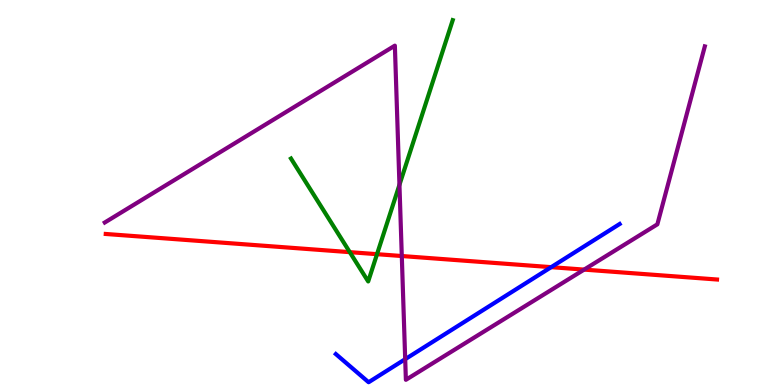[{'lines': ['blue', 'red'], 'intersections': [{'x': 7.11, 'y': 3.06}]}, {'lines': ['green', 'red'], 'intersections': [{'x': 4.51, 'y': 3.45}, {'x': 4.86, 'y': 3.4}]}, {'lines': ['purple', 'red'], 'intersections': [{'x': 5.18, 'y': 3.35}, {'x': 7.54, 'y': 3.0}]}, {'lines': ['blue', 'green'], 'intersections': []}, {'lines': ['blue', 'purple'], 'intersections': [{'x': 5.23, 'y': 0.671}]}, {'lines': ['green', 'purple'], 'intersections': [{'x': 5.15, 'y': 5.2}]}]